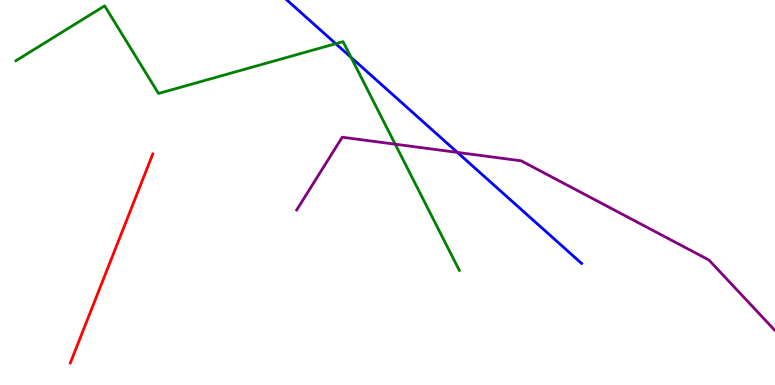[{'lines': ['blue', 'red'], 'intersections': []}, {'lines': ['green', 'red'], 'intersections': []}, {'lines': ['purple', 'red'], 'intersections': []}, {'lines': ['blue', 'green'], 'intersections': [{'x': 4.33, 'y': 8.87}, {'x': 4.53, 'y': 8.51}]}, {'lines': ['blue', 'purple'], 'intersections': [{'x': 5.9, 'y': 6.04}]}, {'lines': ['green', 'purple'], 'intersections': [{'x': 5.1, 'y': 6.25}]}]